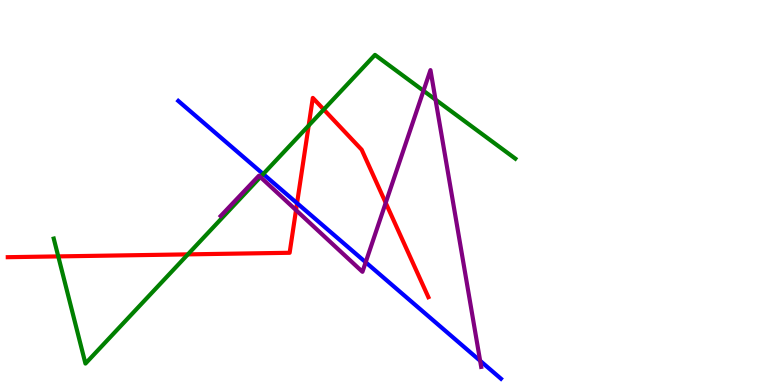[{'lines': ['blue', 'red'], 'intersections': [{'x': 3.83, 'y': 4.72}]}, {'lines': ['green', 'red'], 'intersections': [{'x': 0.752, 'y': 3.34}, {'x': 2.42, 'y': 3.39}, {'x': 3.98, 'y': 6.74}, {'x': 4.18, 'y': 7.16}]}, {'lines': ['purple', 'red'], 'intersections': [{'x': 3.82, 'y': 4.54}, {'x': 4.98, 'y': 4.73}]}, {'lines': ['blue', 'green'], 'intersections': [{'x': 3.4, 'y': 5.48}]}, {'lines': ['blue', 'purple'], 'intersections': [{'x': 4.72, 'y': 3.19}, {'x': 6.2, 'y': 0.629}]}, {'lines': ['green', 'purple'], 'intersections': [{'x': 3.36, 'y': 5.4}, {'x': 5.46, 'y': 7.64}, {'x': 5.62, 'y': 7.41}]}]